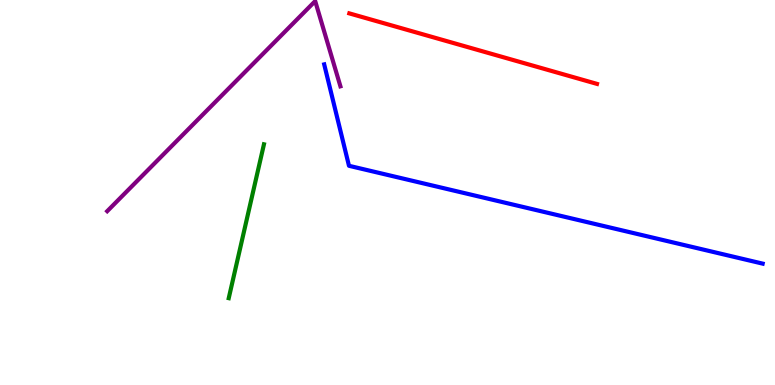[{'lines': ['blue', 'red'], 'intersections': []}, {'lines': ['green', 'red'], 'intersections': []}, {'lines': ['purple', 'red'], 'intersections': []}, {'lines': ['blue', 'green'], 'intersections': []}, {'lines': ['blue', 'purple'], 'intersections': []}, {'lines': ['green', 'purple'], 'intersections': []}]